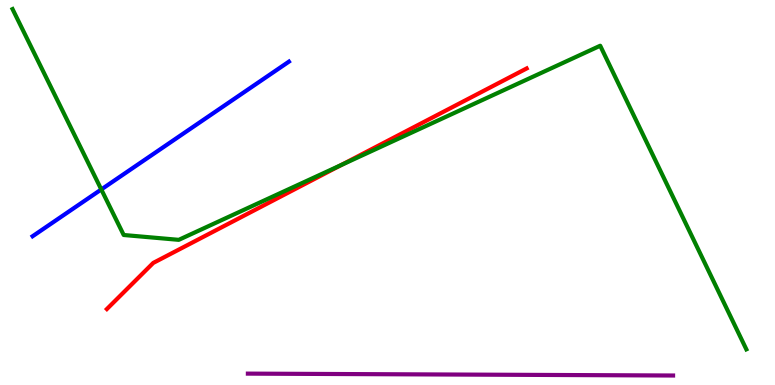[{'lines': ['blue', 'red'], 'intersections': []}, {'lines': ['green', 'red'], 'intersections': [{'x': 4.4, 'y': 5.71}]}, {'lines': ['purple', 'red'], 'intersections': []}, {'lines': ['blue', 'green'], 'intersections': [{'x': 1.31, 'y': 5.08}]}, {'lines': ['blue', 'purple'], 'intersections': []}, {'lines': ['green', 'purple'], 'intersections': []}]